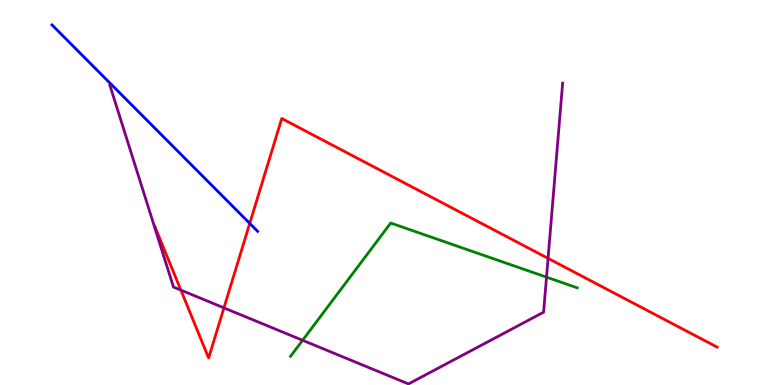[{'lines': ['blue', 'red'], 'intersections': [{'x': 3.22, 'y': 4.2}]}, {'lines': ['green', 'red'], 'intersections': []}, {'lines': ['purple', 'red'], 'intersections': [{'x': 2.33, 'y': 2.46}, {'x': 2.89, 'y': 2.0}, {'x': 7.07, 'y': 3.29}]}, {'lines': ['blue', 'green'], 'intersections': []}, {'lines': ['blue', 'purple'], 'intersections': []}, {'lines': ['green', 'purple'], 'intersections': [{'x': 3.9, 'y': 1.16}, {'x': 7.05, 'y': 2.8}]}]